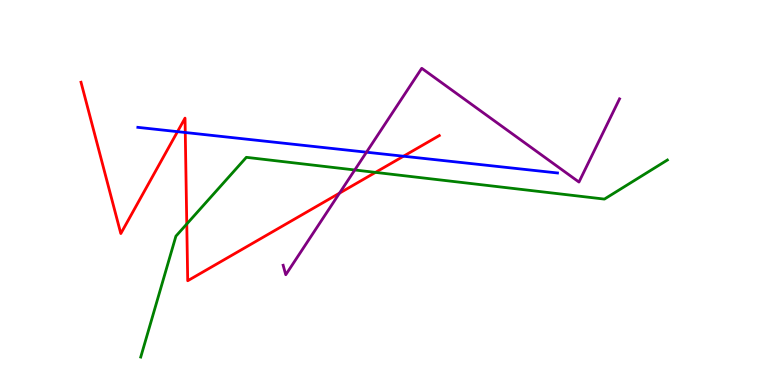[{'lines': ['blue', 'red'], 'intersections': [{'x': 2.29, 'y': 6.58}, {'x': 2.39, 'y': 6.56}, {'x': 5.21, 'y': 5.94}]}, {'lines': ['green', 'red'], 'intersections': [{'x': 2.41, 'y': 4.18}, {'x': 4.84, 'y': 5.52}]}, {'lines': ['purple', 'red'], 'intersections': [{'x': 4.38, 'y': 4.98}]}, {'lines': ['blue', 'green'], 'intersections': []}, {'lines': ['blue', 'purple'], 'intersections': [{'x': 4.73, 'y': 6.05}]}, {'lines': ['green', 'purple'], 'intersections': [{'x': 4.58, 'y': 5.59}]}]